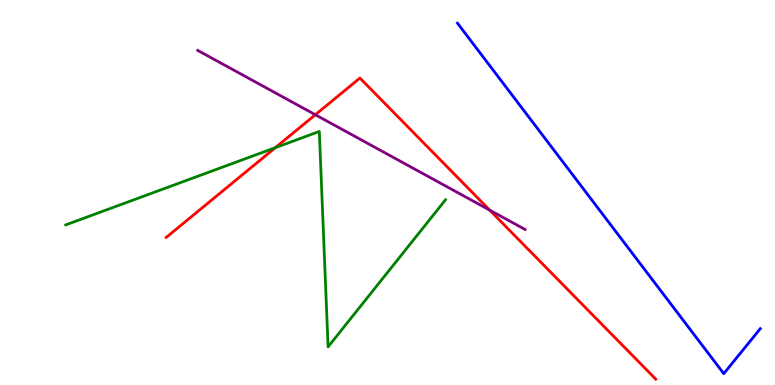[{'lines': ['blue', 'red'], 'intersections': []}, {'lines': ['green', 'red'], 'intersections': [{'x': 3.55, 'y': 6.16}]}, {'lines': ['purple', 'red'], 'intersections': [{'x': 4.07, 'y': 7.02}, {'x': 6.32, 'y': 4.54}]}, {'lines': ['blue', 'green'], 'intersections': []}, {'lines': ['blue', 'purple'], 'intersections': []}, {'lines': ['green', 'purple'], 'intersections': []}]